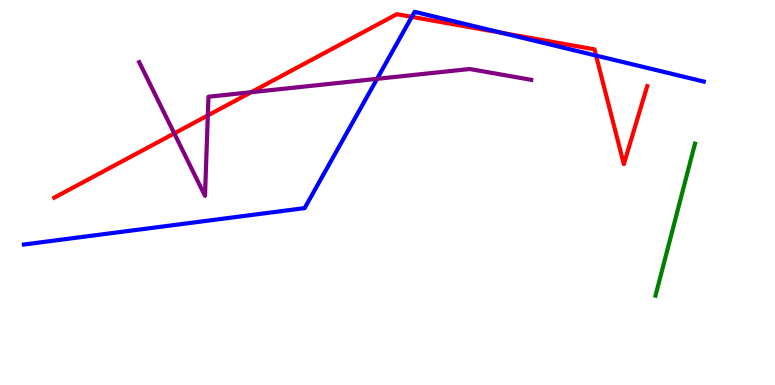[{'lines': ['blue', 'red'], 'intersections': [{'x': 5.31, 'y': 9.56}, {'x': 6.48, 'y': 9.14}, {'x': 7.69, 'y': 8.56}]}, {'lines': ['green', 'red'], 'intersections': []}, {'lines': ['purple', 'red'], 'intersections': [{'x': 2.25, 'y': 6.54}, {'x': 2.68, 'y': 7.0}, {'x': 3.24, 'y': 7.61}]}, {'lines': ['blue', 'green'], 'intersections': []}, {'lines': ['blue', 'purple'], 'intersections': [{'x': 4.87, 'y': 7.95}]}, {'lines': ['green', 'purple'], 'intersections': []}]